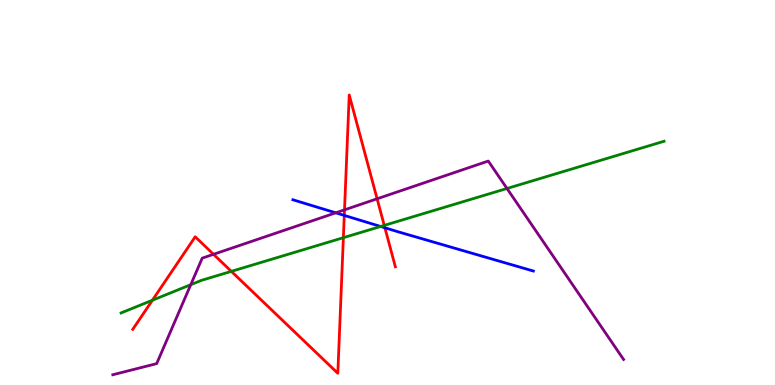[{'lines': ['blue', 'red'], 'intersections': [{'x': 4.44, 'y': 4.4}, {'x': 4.97, 'y': 4.08}]}, {'lines': ['green', 'red'], 'intersections': [{'x': 1.97, 'y': 2.2}, {'x': 2.99, 'y': 2.95}, {'x': 4.43, 'y': 3.83}, {'x': 4.96, 'y': 4.15}]}, {'lines': ['purple', 'red'], 'intersections': [{'x': 2.75, 'y': 3.39}, {'x': 4.45, 'y': 4.55}, {'x': 4.87, 'y': 4.84}]}, {'lines': ['blue', 'green'], 'intersections': [{'x': 4.91, 'y': 4.12}]}, {'lines': ['blue', 'purple'], 'intersections': [{'x': 4.33, 'y': 4.47}]}, {'lines': ['green', 'purple'], 'intersections': [{'x': 2.46, 'y': 2.61}, {'x': 6.54, 'y': 5.1}]}]